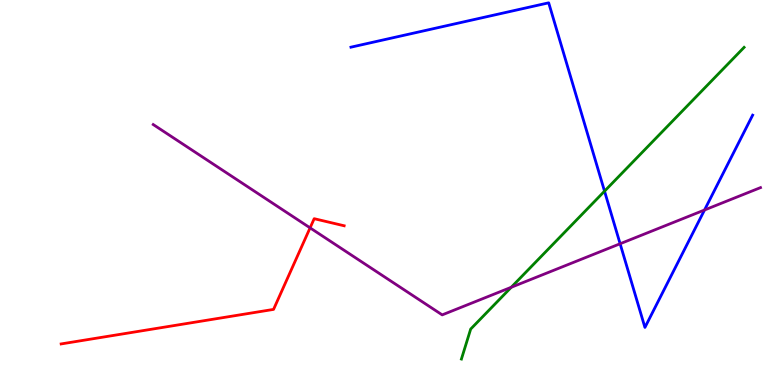[{'lines': ['blue', 'red'], 'intersections': []}, {'lines': ['green', 'red'], 'intersections': []}, {'lines': ['purple', 'red'], 'intersections': [{'x': 4.0, 'y': 4.08}]}, {'lines': ['blue', 'green'], 'intersections': [{'x': 7.8, 'y': 5.03}]}, {'lines': ['blue', 'purple'], 'intersections': [{'x': 8.0, 'y': 3.67}, {'x': 9.09, 'y': 4.55}]}, {'lines': ['green', 'purple'], 'intersections': [{'x': 6.6, 'y': 2.54}]}]